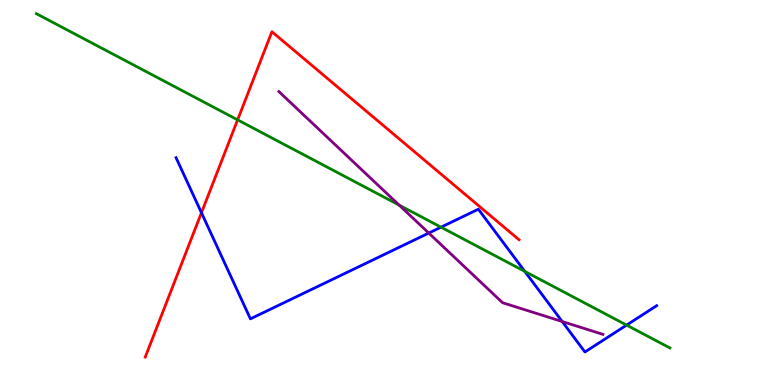[{'lines': ['blue', 'red'], 'intersections': [{'x': 2.6, 'y': 4.47}]}, {'lines': ['green', 'red'], 'intersections': [{'x': 3.07, 'y': 6.89}]}, {'lines': ['purple', 'red'], 'intersections': []}, {'lines': ['blue', 'green'], 'intersections': [{'x': 5.69, 'y': 4.1}, {'x': 6.77, 'y': 2.95}, {'x': 8.09, 'y': 1.56}]}, {'lines': ['blue', 'purple'], 'intersections': [{'x': 5.53, 'y': 3.95}, {'x': 7.25, 'y': 1.65}]}, {'lines': ['green', 'purple'], 'intersections': [{'x': 5.15, 'y': 4.67}]}]